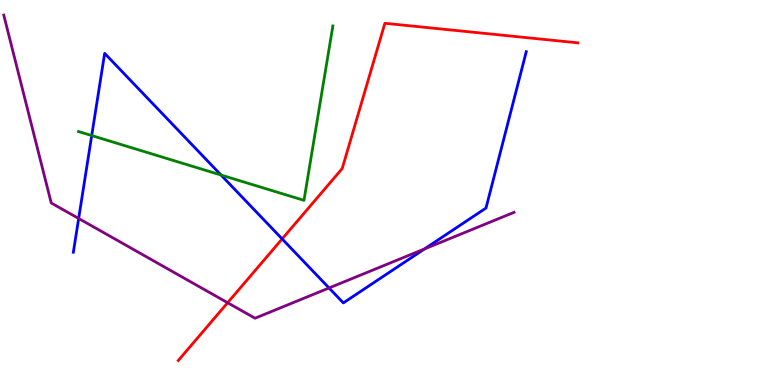[{'lines': ['blue', 'red'], 'intersections': [{'x': 3.64, 'y': 3.79}]}, {'lines': ['green', 'red'], 'intersections': []}, {'lines': ['purple', 'red'], 'intersections': [{'x': 2.94, 'y': 2.14}]}, {'lines': ['blue', 'green'], 'intersections': [{'x': 1.18, 'y': 6.48}, {'x': 2.85, 'y': 5.45}]}, {'lines': ['blue', 'purple'], 'intersections': [{'x': 1.01, 'y': 4.33}, {'x': 4.25, 'y': 2.52}, {'x': 5.48, 'y': 3.53}]}, {'lines': ['green', 'purple'], 'intersections': []}]